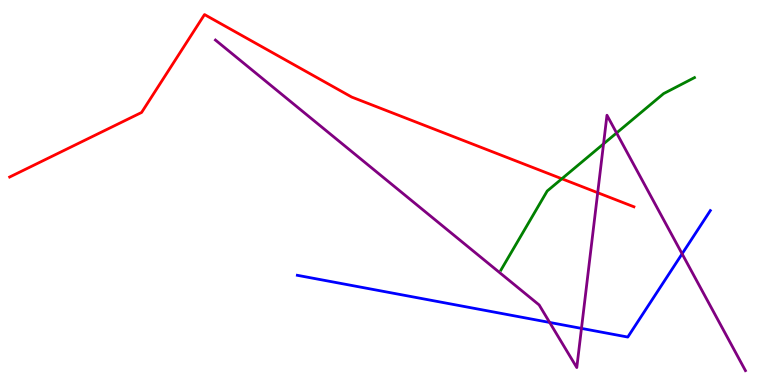[{'lines': ['blue', 'red'], 'intersections': []}, {'lines': ['green', 'red'], 'intersections': [{'x': 7.25, 'y': 5.36}]}, {'lines': ['purple', 'red'], 'intersections': [{'x': 7.71, 'y': 4.99}]}, {'lines': ['blue', 'green'], 'intersections': []}, {'lines': ['blue', 'purple'], 'intersections': [{'x': 7.09, 'y': 1.62}, {'x': 7.5, 'y': 1.47}, {'x': 8.8, 'y': 3.41}]}, {'lines': ['green', 'purple'], 'intersections': [{'x': 7.79, 'y': 6.26}, {'x': 7.96, 'y': 6.55}]}]